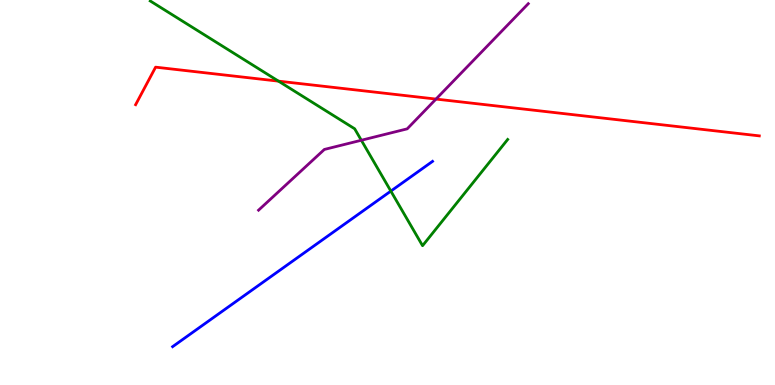[{'lines': ['blue', 'red'], 'intersections': []}, {'lines': ['green', 'red'], 'intersections': [{'x': 3.59, 'y': 7.89}]}, {'lines': ['purple', 'red'], 'intersections': [{'x': 5.63, 'y': 7.43}]}, {'lines': ['blue', 'green'], 'intersections': [{'x': 5.04, 'y': 5.04}]}, {'lines': ['blue', 'purple'], 'intersections': []}, {'lines': ['green', 'purple'], 'intersections': [{'x': 4.66, 'y': 6.36}]}]